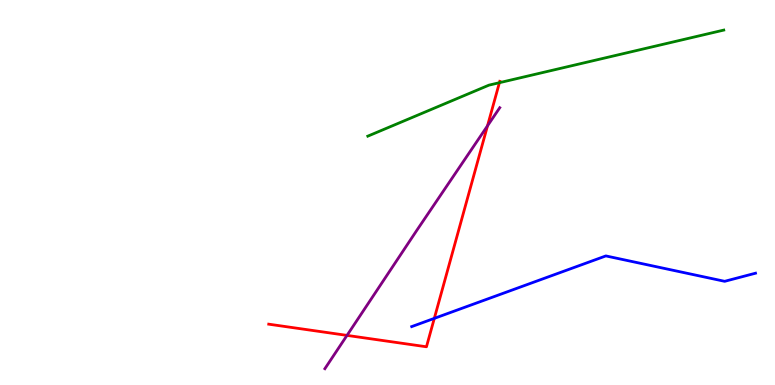[{'lines': ['blue', 'red'], 'intersections': [{'x': 5.6, 'y': 1.73}]}, {'lines': ['green', 'red'], 'intersections': [{'x': 6.44, 'y': 7.85}]}, {'lines': ['purple', 'red'], 'intersections': [{'x': 4.48, 'y': 1.29}, {'x': 6.29, 'y': 6.73}]}, {'lines': ['blue', 'green'], 'intersections': []}, {'lines': ['blue', 'purple'], 'intersections': []}, {'lines': ['green', 'purple'], 'intersections': []}]